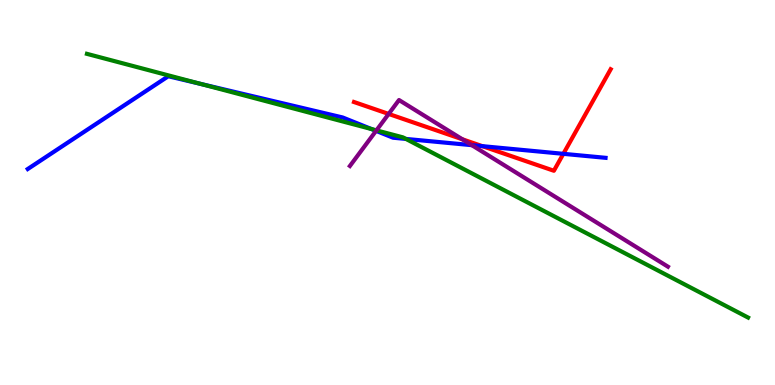[{'lines': ['blue', 'red'], 'intersections': [{'x': 6.22, 'y': 6.2}, {'x': 7.27, 'y': 6.0}]}, {'lines': ['green', 'red'], 'intersections': []}, {'lines': ['purple', 'red'], 'intersections': [{'x': 5.01, 'y': 7.04}, {'x': 5.97, 'y': 6.38}]}, {'lines': ['blue', 'green'], 'intersections': [{'x': 2.59, 'y': 7.82}, {'x': 4.79, 'y': 6.65}, {'x': 5.24, 'y': 6.39}]}, {'lines': ['blue', 'purple'], 'intersections': [{'x': 4.85, 'y': 6.6}, {'x': 6.09, 'y': 6.23}]}, {'lines': ['green', 'purple'], 'intersections': [{'x': 4.86, 'y': 6.61}]}]